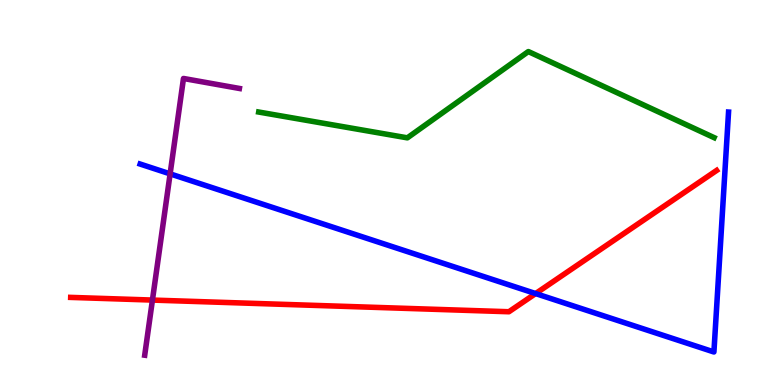[{'lines': ['blue', 'red'], 'intersections': [{'x': 6.91, 'y': 2.37}]}, {'lines': ['green', 'red'], 'intersections': []}, {'lines': ['purple', 'red'], 'intersections': [{'x': 1.97, 'y': 2.21}]}, {'lines': ['blue', 'green'], 'intersections': []}, {'lines': ['blue', 'purple'], 'intersections': [{'x': 2.2, 'y': 5.48}]}, {'lines': ['green', 'purple'], 'intersections': []}]